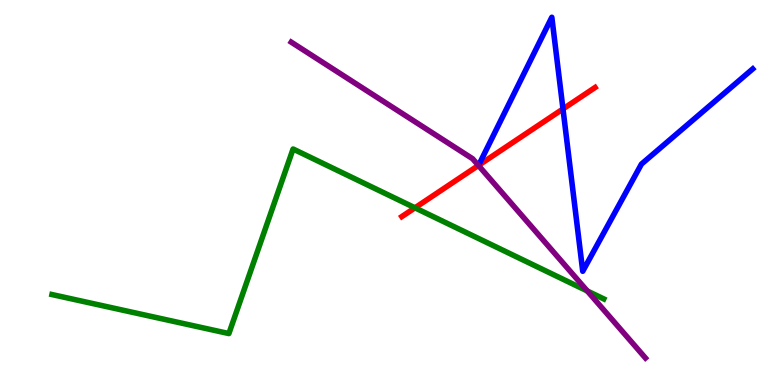[{'lines': ['blue', 'red'], 'intersections': [{'x': 7.26, 'y': 7.17}]}, {'lines': ['green', 'red'], 'intersections': [{'x': 5.35, 'y': 4.6}]}, {'lines': ['purple', 'red'], 'intersections': [{'x': 6.17, 'y': 5.7}]}, {'lines': ['blue', 'green'], 'intersections': []}, {'lines': ['blue', 'purple'], 'intersections': []}, {'lines': ['green', 'purple'], 'intersections': [{'x': 7.58, 'y': 2.44}]}]